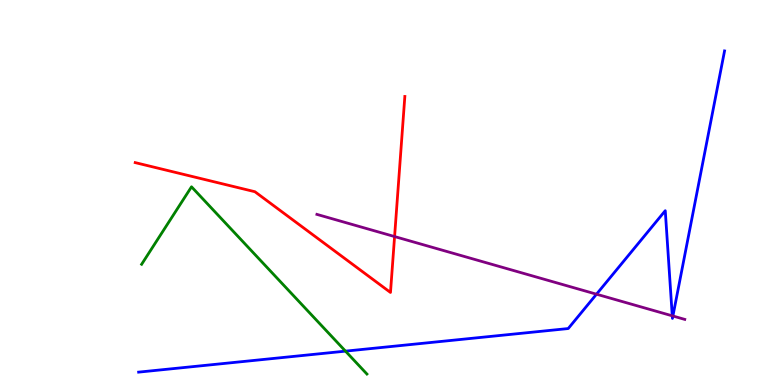[{'lines': ['blue', 'red'], 'intersections': []}, {'lines': ['green', 'red'], 'intersections': []}, {'lines': ['purple', 'red'], 'intersections': [{'x': 5.09, 'y': 3.86}]}, {'lines': ['blue', 'green'], 'intersections': [{'x': 4.46, 'y': 0.879}]}, {'lines': ['blue', 'purple'], 'intersections': [{'x': 7.7, 'y': 2.36}, {'x': 8.67, 'y': 1.8}, {'x': 8.68, 'y': 1.79}]}, {'lines': ['green', 'purple'], 'intersections': []}]